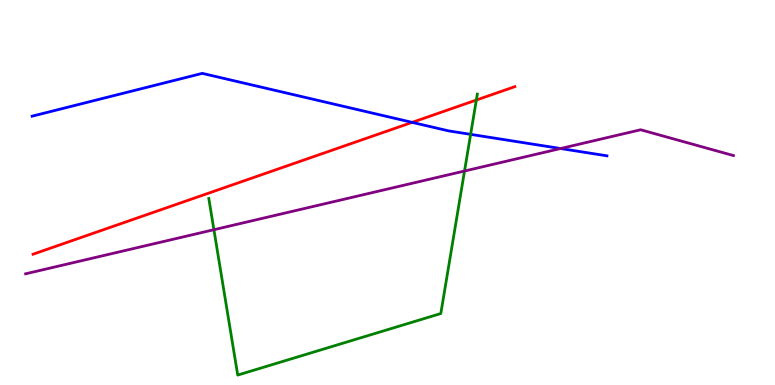[{'lines': ['blue', 'red'], 'intersections': [{'x': 5.32, 'y': 6.82}]}, {'lines': ['green', 'red'], 'intersections': [{'x': 6.15, 'y': 7.4}]}, {'lines': ['purple', 'red'], 'intersections': []}, {'lines': ['blue', 'green'], 'intersections': [{'x': 6.07, 'y': 6.51}]}, {'lines': ['blue', 'purple'], 'intersections': [{'x': 7.23, 'y': 6.14}]}, {'lines': ['green', 'purple'], 'intersections': [{'x': 2.76, 'y': 4.03}, {'x': 5.99, 'y': 5.56}]}]